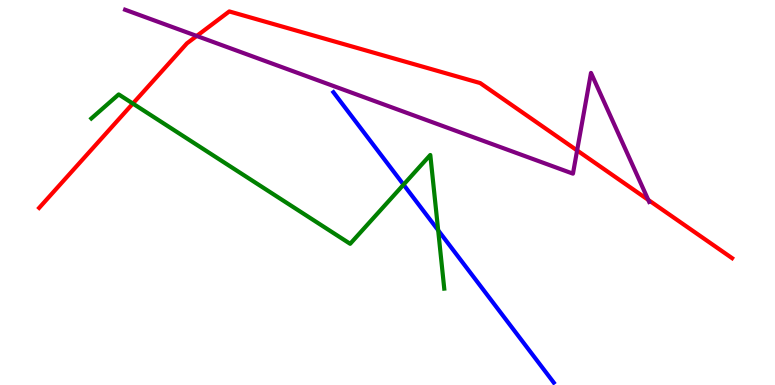[{'lines': ['blue', 'red'], 'intersections': []}, {'lines': ['green', 'red'], 'intersections': [{'x': 1.71, 'y': 7.31}]}, {'lines': ['purple', 'red'], 'intersections': [{'x': 2.54, 'y': 9.07}, {'x': 7.45, 'y': 6.09}, {'x': 8.36, 'y': 4.81}]}, {'lines': ['blue', 'green'], 'intersections': [{'x': 5.21, 'y': 5.2}, {'x': 5.65, 'y': 4.02}]}, {'lines': ['blue', 'purple'], 'intersections': []}, {'lines': ['green', 'purple'], 'intersections': []}]